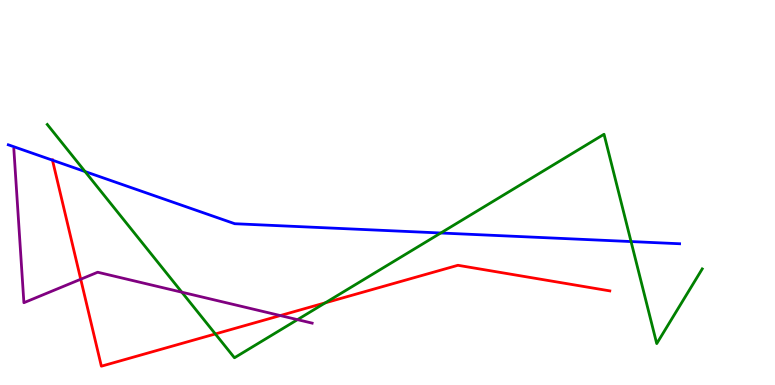[{'lines': ['blue', 'red'], 'intersections': [{'x': 0.677, 'y': 5.84}]}, {'lines': ['green', 'red'], 'intersections': [{'x': 2.78, 'y': 1.33}, {'x': 4.2, 'y': 2.13}]}, {'lines': ['purple', 'red'], 'intersections': [{'x': 1.04, 'y': 2.75}, {'x': 3.62, 'y': 1.8}]}, {'lines': ['blue', 'green'], 'intersections': [{'x': 1.1, 'y': 5.54}, {'x': 5.69, 'y': 3.95}, {'x': 8.14, 'y': 3.73}]}, {'lines': ['blue', 'purple'], 'intersections': []}, {'lines': ['green', 'purple'], 'intersections': [{'x': 2.35, 'y': 2.41}, {'x': 3.84, 'y': 1.7}]}]